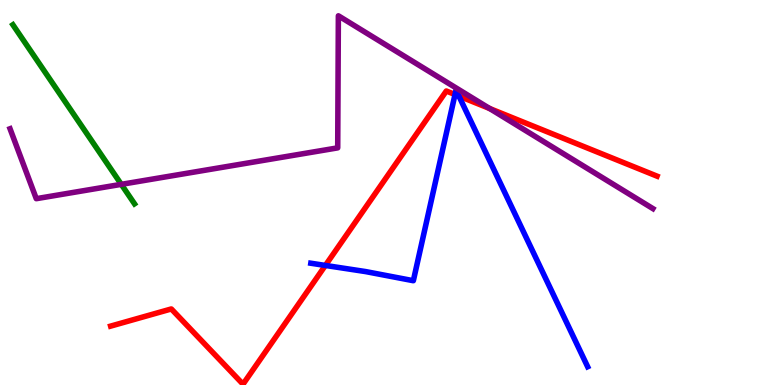[{'lines': ['blue', 'red'], 'intersections': [{'x': 4.2, 'y': 3.11}, {'x': 5.87, 'y': 7.54}, {'x': 5.92, 'y': 7.5}]}, {'lines': ['green', 'red'], 'intersections': []}, {'lines': ['purple', 'red'], 'intersections': [{'x': 6.32, 'y': 7.18}]}, {'lines': ['blue', 'green'], 'intersections': []}, {'lines': ['blue', 'purple'], 'intersections': []}, {'lines': ['green', 'purple'], 'intersections': [{'x': 1.56, 'y': 5.21}]}]